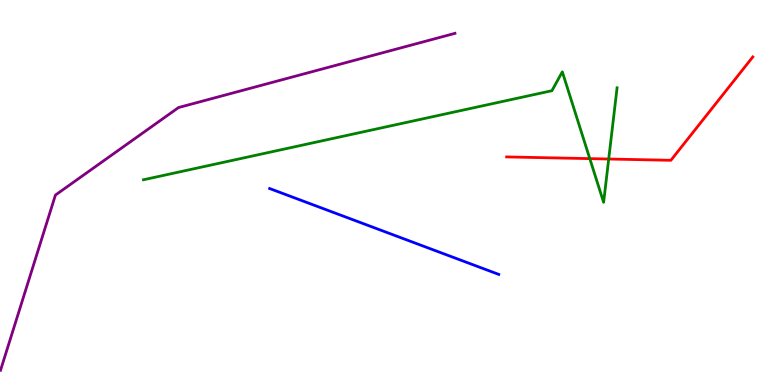[{'lines': ['blue', 'red'], 'intersections': []}, {'lines': ['green', 'red'], 'intersections': [{'x': 7.61, 'y': 5.88}, {'x': 7.85, 'y': 5.87}]}, {'lines': ['purple', 'red'], 'intersections': []}, {'lines': ['blue', 'green'], 'intersections': []}, {'lines': ['blue', 'purple'], 'intersections': []}, {'lines': ['green', 'purple'], 'intersections': []}]